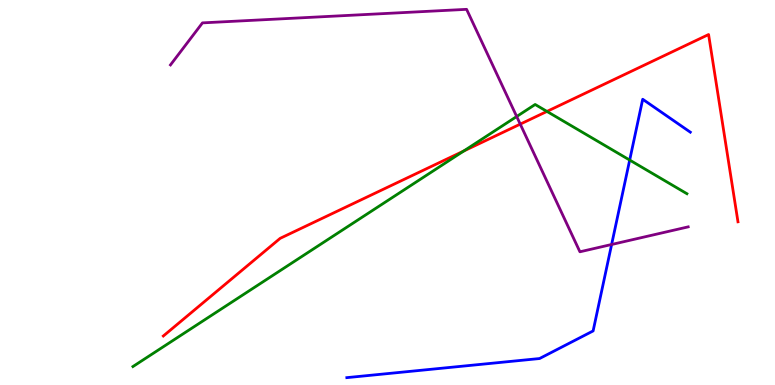[{'lines': ['blue', 'red'], 'intersections': []}, {'lines': ['green', 'red'], 'intersections': [{'x': 5.98, 'y': 6.08}, {'x': 7.06, 'y': 7.11}]}, {'lines': ['purple', 'red'], 'intersections': [{'x': 6.71, 'y': 6.78}]}, {'lines': ['blue', 'green'], 'intersections': [{'x': 8.13, 'y': 5.84}]}, {'lines': ['blue', 'purple'], 'intersections': [{'x': 7.89, 'y': 3.65}]}, {'lines': ['green', 'purple'], 'intersections': [{'x': 6.67, 'y': 6.97}]}]